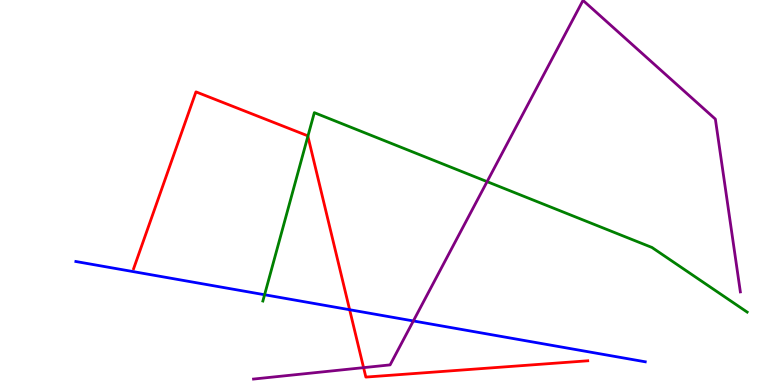[{'lines': ['blue', 'red'], 'intersections': [{'x': 4.51, 'y': 1.96}]}, {'lines': ['green', 'red'], 'intersections': [{'x': 3.97, 'y': 6.46}]}, {'lines': ['purple', 'red'], 'intersections': [{'x': 4.69, 'y': 0.451}]}, {'lines': ['blue', 'green'], 'intersections': [{'x': 3.41, 'y': 2.34}]}, {'lines': ['blue', 'purple'], 'intersections': [{'x': 5.33, 'y': 1.66}]}, {'lines': ['green', 'purple'], 'intersections': [{'x': 6.29, 'y': 5.28}]}]